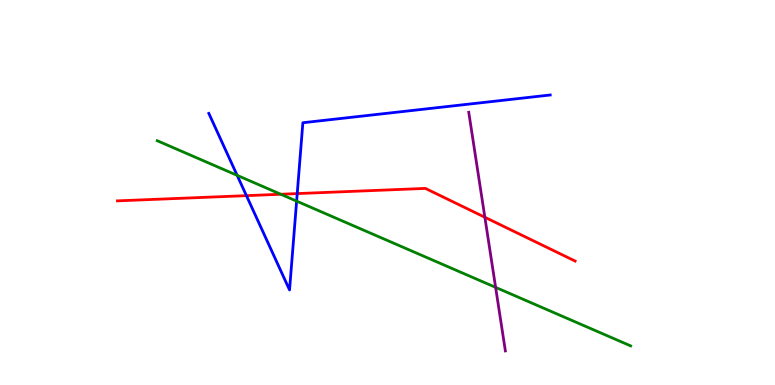[{'lines': ['blue', 'red'], 'intersections': [{'x': 3.18, 'y': 4.92}, {'x': 3.84, 'y': 4.97}]}, {'lines': ['green', 'red'], 'intersections': [{'x': 3.62, 'y': 4.95}]}, {'lines': ['purple', 'red'], 'intersections': [{'x': 6.26, 'y': 4.36}]}, {'lines': ['blue', 'green'], 'intersections': [{'x': 3.06, 'y': 5.45}, {'x': 3.83, 'y': 4.78}]}, {'lines': ['blue', 'purple'], 'intersections': []}, {'lines': ['green', 'purple'], 'intersections': [{'x': 6.4, 'y': 2.54}]}]